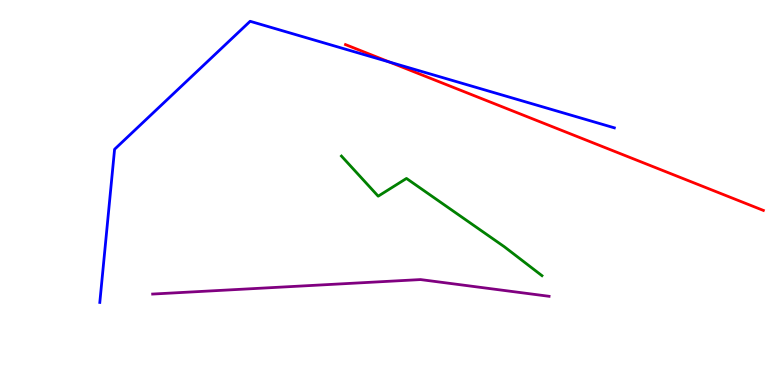[{'lines': ['blue', 'red'], 'intersections': [{'x': 5.02, 'y': 8.39}]}, {'lines': ['green', 'red'], 'intersections': []}, {'lines': ['purple', 'red'], 'intersections': []}, {'lines': ['blue', 'green'], 'intersections': []}, {'lines': ['blue', 'purple'], 'intersections': []}, {'lines': ['green', 'purple'], 'intersections': []}]